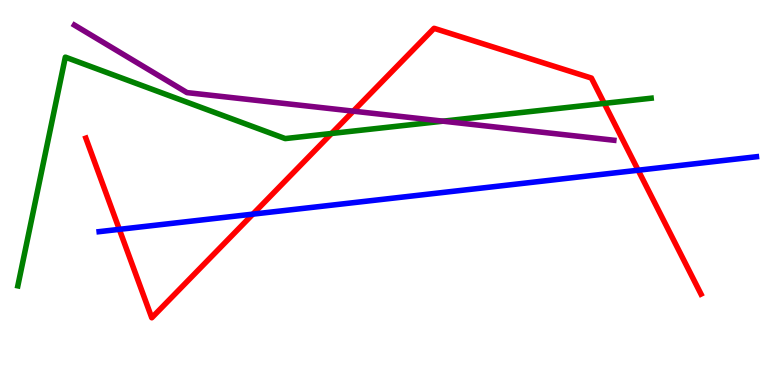[{'lines': ['blue', 'red'], 'intersections': [{'x': 1.54, 'y': 4.04}, {'x': 3.26, 'y': 4.44}, {'x': 8.23, 'y': 5.58}]}, {'lines': ['green', 'red'], 'intersections': [{'x': 4.28, 'y': 6.53}, {'x': 7.8, 'y': 7.31}]}, {'lines': ['purple', 'red'], 'intersections': [{'x': 4.56, 'y': 7.11}]}, {'lines': ['blue', 'green'], 'intersections': []}, {'lines': ['blue', 'purple'], 'intersections': []}, {'lines': ['green', 'purple'], 'intersections': [{'x': 5.72, 'y': 6.85}]}]